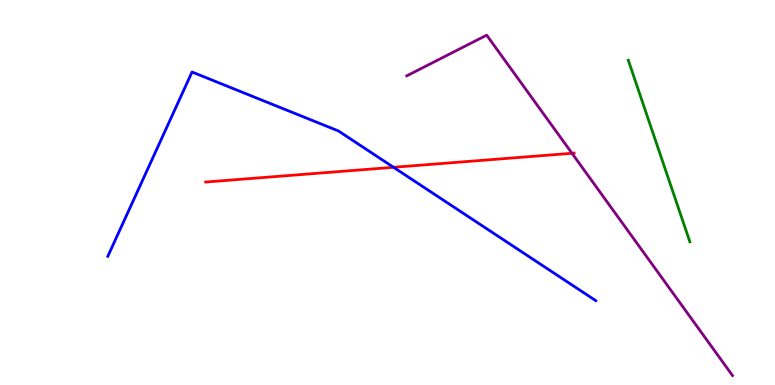[{'lines': ['blue', 'red'], 'intersections': [{'x': 5.08, 'y': 5.65}]}, {'lines': ['green', 'red'], 'intersections': []}, {'lines': ['purple', 'red'], 'intersections': [{'x': 7.38, 'y': 6.02}]}, {'lines': ['blue', 'green'], 'intersections': []}, {'lines': ['blue', 'purple'], 'intersections': []}, {'lines': ['green', 'purple'], 'intersections': []}]